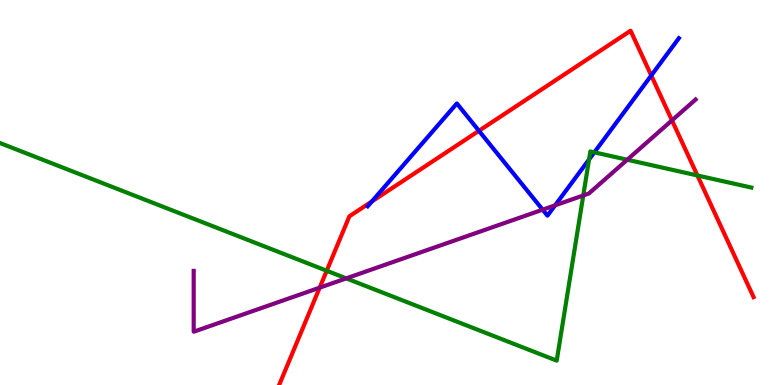[{'lines': ['blue', 'red'], 'intersections': [{'x': 4.8, 'y': 4.77}, {'x': 6.18, 'y': 6.6}, {'x': 8.4, 'y': 8.04}]}, {'lines': ['green', 'red'], 'intersections': [{'x': 4.22, 'y': 2.97}, {'x': 9.0, 'y': 5.44}]}, {'lines': ['purple', 'red'], 'intersections': [{'x': 4.12, 'y': 2.53}, {'x': 8.67, 'y': 6.87}]}, {'lines': ['blue', 'green'], 'intersections': [{'x': 7.6, 'y': 5.86}, {'x': 7.67, 'y': 6.04}]}, {'lines': ['blue', 'purple'], 'intersections': [{'x': 7.0, 'y': 4.55}, {'x': 7.16, 'y': 4.67}]}, {'lines': ['green', 'purple'], 'intersections': [{'x': 4.47, 'y': 2.77}, {'x': 7.53, 'y': 4.92}, {'x': 8.09, 'y': 5.85}]}]